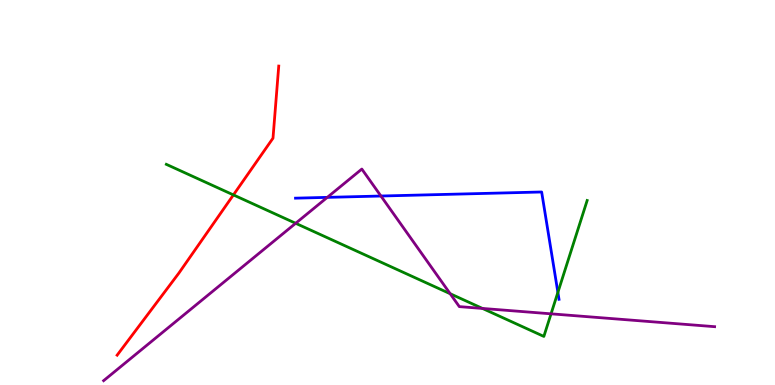[{'lines': ['blue', 'red'], 'intersections': []}, {'lines': ['green', 'red'], 'intersections': [{'x': 3.01, 'y': 4.94}]}, {'lines': ['purple', 'red'], 'intersections': []}, {'lines': ['blue', 'green'], 'intersections': [{'x': 7.2, 'y': 2.41}]}, {'lines': ['blue', 'purple'], 'intersections': [{'x': 4.22, 'y': 4.87}, {'x': 4.92, 'y': 4.91}]}, {'lines': ['green', 'purple'], 'intersections': [{'x': 3.82, 'y': 4.2}, {'x': 5.81, 'y': 2.37}, {'x': 6.23, 'y': 1.99}, {'x': 7.11, 'y': 1.85}]}]